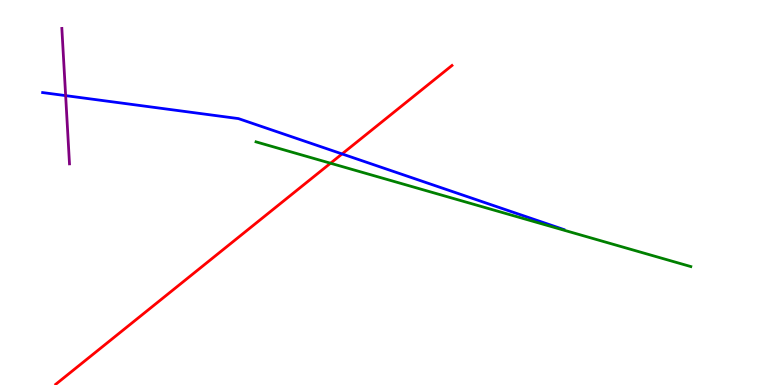[{'lines': ['blue', 'red'], 'intersections': [{'x': 4.41, 'y': 6.0}]}, {'lines': ['green', 'red'], 'intersections': [{'x': 4.26, 'y': 5.76}]}, {'lines': ['purple', 'red'], 'intersections': []}, {'lines': ['blue', 'green'], 'intersections': []}, {'lines': ['blue', 'purple'], 'intersections': [{'x': 0.847, 'y': 7.52}]}, {'lines': ['green', 'purple'], 'intersections': []}]